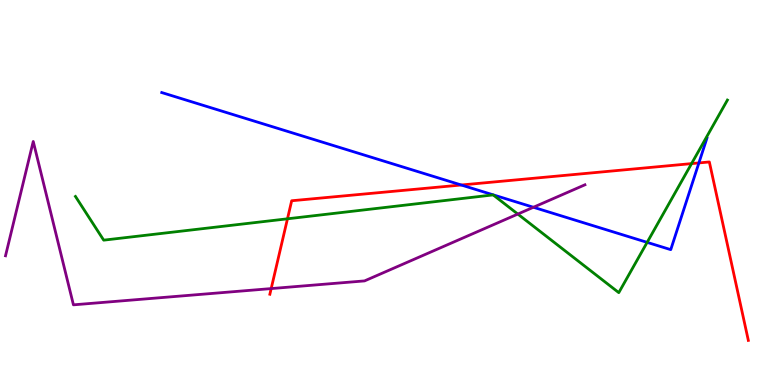[{'lines': ['blue', 'red'], 'intersections': [{'x': 5.95, 'y': 5.19}, {'x': 9.02, 'y': 5.77}]}, {'lines': ['green', 'red'], 'intersections': [{'x': 3.71, 'y': 4.32}, {'x': 8.92, 'y': 5.75}]}, {'lines': ['purple', 'red'], 'intersections': [{'x': 3.5, 'y': 2.5}]}, {'lines': ['blue', 'green'], 'intersections': [{'x': 8.35, 'y': 3.7}]}, {'lines': ['blue', 'purple'], 'intersections': [{'x': 6.88, 'y': 4.62}]}, {'lines': ['green', 'purple'], 'intersections': [{'x': 6.68, 'y': 4.44}]}]